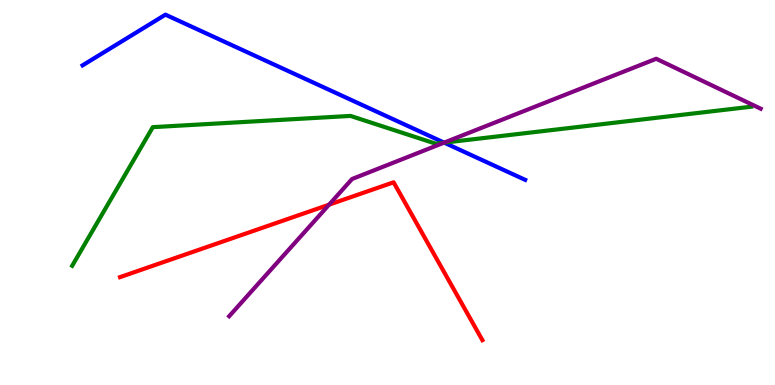[{'lines': ['blue', 'red'], 'intersections': []}, {'lines': ['green', 'red'], 'intersections': []}, {'lines': ['purple', 'red'], 'intersections': [{'x': 4.25, 'y': 4.68}]}, {'lines': ['blue', 'green'], 'intersections': [{'x': 5.73, 'y': 6.29}]}, {'lines': ['blue', 'purple'], 'intersections': [{'x': 5.73, 'y': 6.3}]}, {'lines': ['green', 'purple'], 'intersections': [{'x': 5.73, 'y': 6.29}]}]